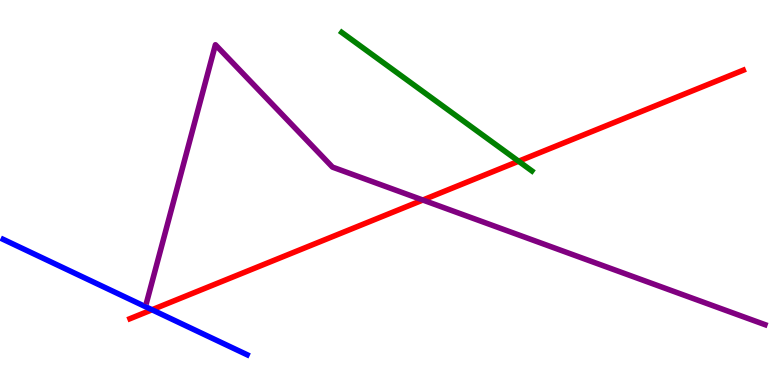[{'lines': ['blue', 'red'], 'intersections': [{'x': 1.96, 'y': 1.95}]}, {'lines': ['green', 'red'], 'intersections': [{'x': 6.69, 'y': 5.81}]}, {'lines': ['purple', 'red'], 'intersections': [{'x': 5.46, 'y': 4.8}]}, {'lines': ['blue', 'green'], 'intersections': []}, {'lines': ['blue', 'purple'], 'intersections': []}, {'lines': ['green', 'purple'], 'intersections': []}]